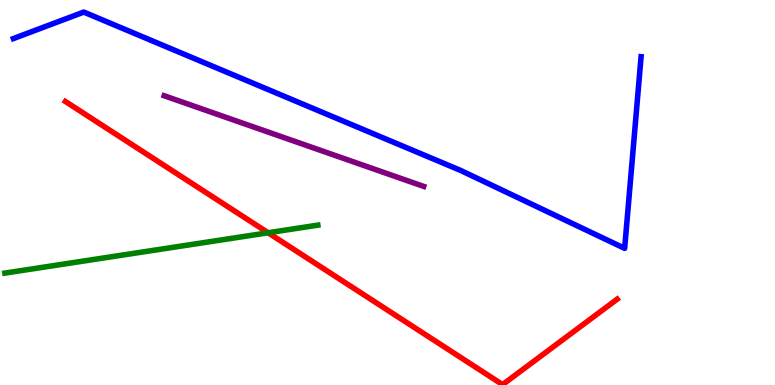[{'lines': ['blue', 'red'], 'intersections': []}, {'lines': ['green', 'red'], 'intersections': [{'x': 3.46, 'y': 3.95}]}, {'lines': ['purple', 'red'], 'intersections': []}, {'lines': ['blue', 'green'], 'intersections': []}, {'lines': ['blue', 'purple'], 'intersections': []}, {'lines': ['green', 'purple'], 'intersections': []}]